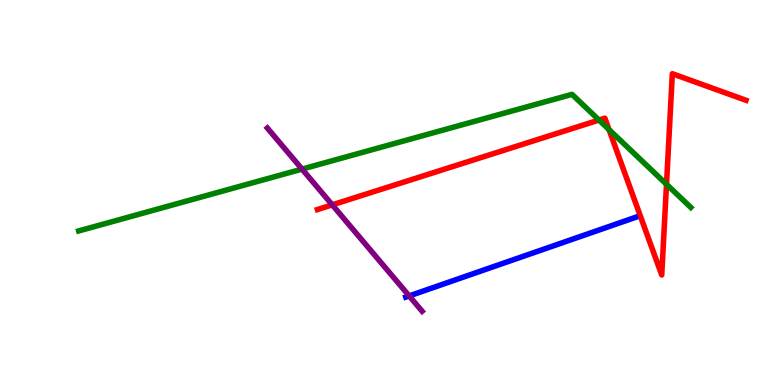[{'lines': ['blue', 'red'], 'intersections': []}, {'lines': ['green', 'red'], 'intersections': [{'x': 7.73, 'y': 6.88}, {'x': 7.86, 'y': 6.63}, {'x': 8.6, 'y': 5.21}]}, {'lines': ['purple', 'red'], 'intersections': [{'x': 4.29, 'y': 4.68}]}, {'lines': ['blue', 'green'], 'intersections': []}, {'lines': ['blue', 'purple'], 'intersections': [{'x': 5.28, 'y': 2.31}]}, {'lines': ['green', 'purple'], 'intersections': [{'x': 3.9, 'y': 5.61}]}]